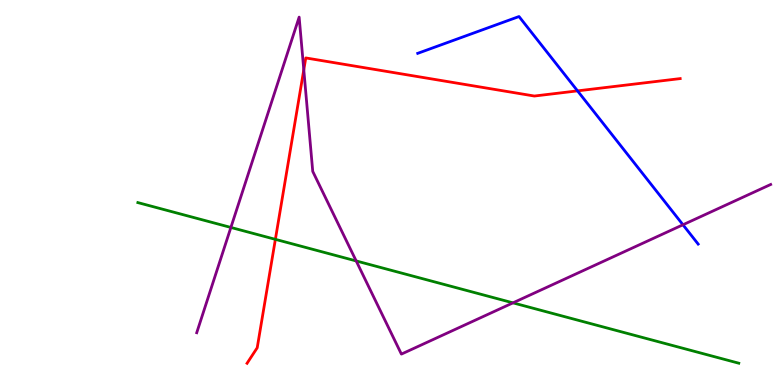[{'lines': ['blue', 'red'], 'intersections': [{'x': 7.45, 'y': 7.64}]}, {'lines': ['green', 'red'], 'intersections': [{'x': 3.55, 'y': 3.78}]}, {'lines': ['purple', 'red'], 'intersections': [{'x': 3.92, 'y': 8.19}]}, {'lines': ['blue', 'green'], 'intersections': []}, {'lines': ['blue', 'purple'], 'intersections': [{'x': 8.81, 'y': 4.16}]}, {'lines': ['green', 'purple'], 'intersections': [{'x': 2.98, 'y': 4.09}, {'x': 4.6, 'y': 3.22}, {'x': 6.62, 'y': 2.13}]}]